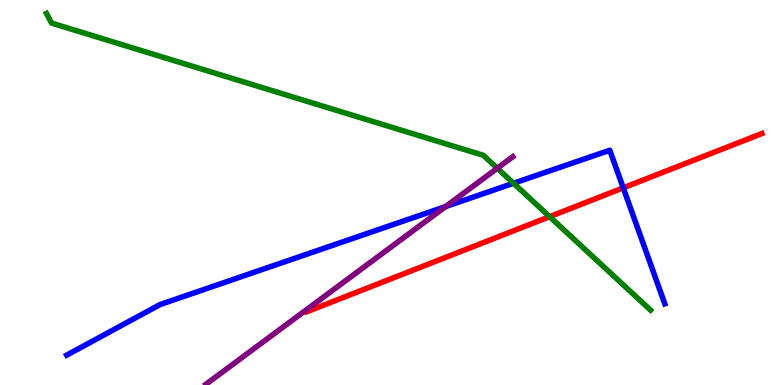[{'lines': ['blue', 'red'], 'intersections': [{'x': 8.04, 'y': 5.12}]}, {'lines': ['green', 'red'], 'intersections': [{'x': 7.09, 'y': 4.37}]}, {'lines': ['purple', 'red'], 'intersections': []}, {'lines': ['blue', 'green'], 'intersections': [{'x': 6.63, 'y': 5.24}]}, {'lines': ['blue', 'purple'], 'intersections': [{'x': 5.75, 'y': 4.63}]}, {'lines': ['green', 'purple'], 'intersections': [{'x': 6.42, 'y': 5.63}]}]